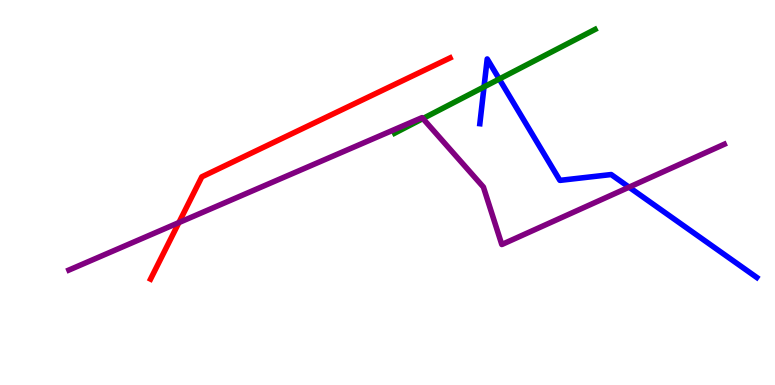[{'lines': ['blue', 'red'], 'intersections': []}, {'lines': ['green', 'red'], 'intersections': []}, {'lines': ['purple', 'red'], 'intersections': [{'x': 2.31, 'y': 4.22}]}, {'lines': ['blue', 'green'], 'intersections': [{'x': 6.25, 'y': 7.74}, {'x': 6.44, 'y': 7.95}]}, {'lines': ['blue', 'purple'], 'intersections': [{'x': 8.12, 'y': 5.14}]}, {'lines': ['green', 'purple'], 'intersections': [{'x': 5.46, 'y': 6.92}]}]